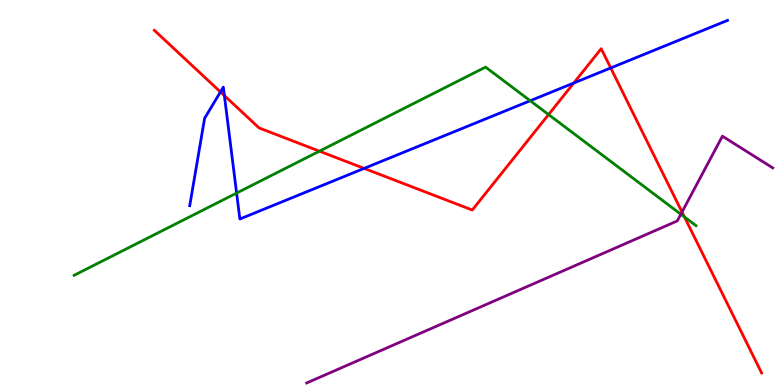[{'lines': ['blue', 'red'], 'intersections': [{'x': 2.84, 'y': 7.61}, {'x': 2.9, 'y': 7.52}, {'x': 4.7, 'y': 5.63}, {'x': 7.4, 'y': 7.84}, {'x': 7.88, 'y': 8.23}]}, {'lines': ['green', 'red'], 'intersections': [{'x': 4.12, 'y': 6.07}, {'x': 7.08, 'y': 7.02}, {'x': 8.83, 'y': 4.37}]}, {'lines': ['purple', 'red'], 'intersections': [{'x': 8.8, 'y': 4.49}]}, {'lines': ['blue', 'green'], 'intersections': [{'x': 3.05, 'y': 4.98}, {'x': 6.84, 'y': 7.38}]}, {'lines': ['blue', 'purple'], 'intersections': []}, {'lines': ['green', 'purple'], 'intersections': [{'x': 8.79, 'y': 4.44}]}]